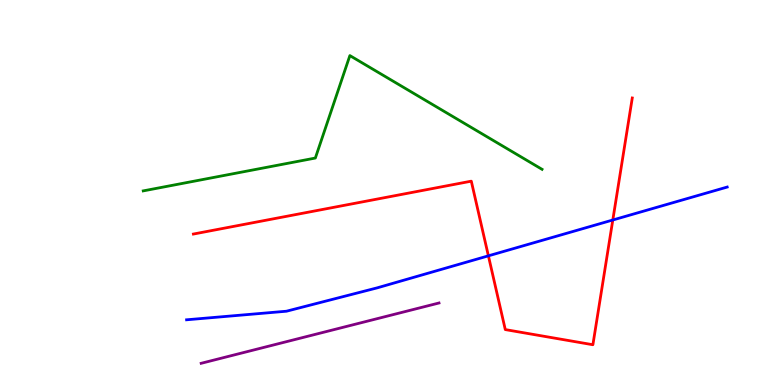[{'lines': ['blue', 'red'], 'intersections': [{'x': 6.3, 'y': 3.36}, {'x': 7.91, 'y': 4.29}]}, {'lines': ['green', 'red'], 'intersections': []}, {'lines': ['purple', 'red'], 'intersections': []}, {'lines': ['blue', 'green'], 'intersections': []}, {'lines': ['blue', 'purple'], 'intersections': []}, {'lines': ['green', 'purple'], 'intersections': []}]